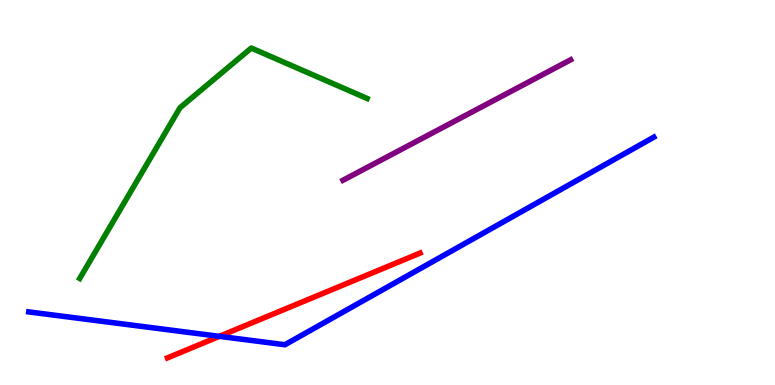[{'lines': ['blue', 'red'], 'intersections': [{'x': 2.83, 'y': 1.26}]}, {'lines': ['green', 'red'], 'intersections': []}, {'lines': ['purple', 'red'], 'intersections': []}, {'lines': ['blue', 'green'], 'intersections': []}, {'lines': ['blue', 'purple'], 'intersections': []}, {'lines': ['green', 'purple'], 'intersections': []}]